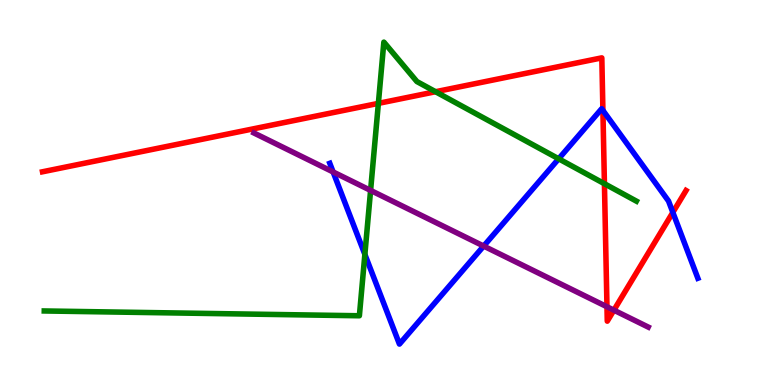[{'lines': ['blue', 'red'], 'intersections': [{'x': 7.78, 'y': 7.13}, {'x': 8.68, 'y': 4.48}]}, {'lines': ['green', 'red'], 'intersections': [{'x': 4.88, 'y': 7.32}, {'x': 5.62, 'y': 7.62}, {'x': 7.8, 'y': 5.23}]}, {'lines': ['purple', 'red'], 'intersections': [{'x': 7.83, 'y': 2.03}, {'x': 7.92, 'y': 1.94}]}, {'lines': ['blue', 'green'], 'intersections': [{'x': 4.71, 'y': 3.39}, {'x': 7.21, 'y': 5.88}]}, {'lines': ['blue', 'purple'], 'intersections': [{'x': 4.3, 'y': 5.53}, {'x': 6.24, 'y': 3.61}]}, {'lines': ['green', 'purple'], 'intersections': [{'x': 4.78, 'y': 5.05}]}]